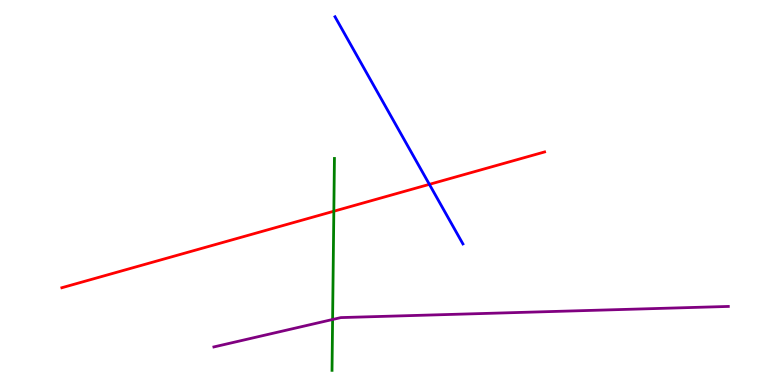[{'lines': ['blue', 'red'], 'intersections': [{'x': 5.54, 'y': 5.21}]}, {'lines': ['green', 'red'], 'intersections': [{'x': 4.31, 'y': 4.51}]}, {'lines': ['purple', 'red'], 'intersections': []}, {'lines': ['blue', 'green'], 'intersections': []}, {'lines': ['blue', 'purple'], 'intersections': []}, {'lines': ['green', 'purple'], 'intersections': [{'x': 4.29, 'y': 1.7}]}]